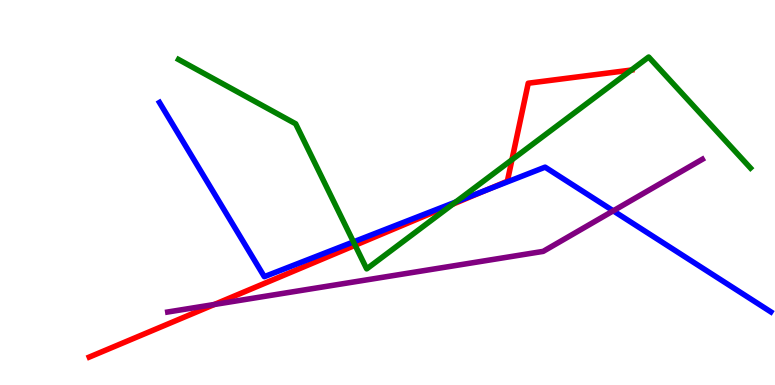[{'lines': ['blue', 'red'], 'intersections': [{'x': 6.28, 'y': 5.06}]}, {'lines': ['green', 'red'], 'intersections': [{'x': 4.58, 'y': 3.63}, {'x': 5.84, 'y': 4.7}, {'x': 6.61, 'y': 5.85}, {'x': 8.15, 'y': 8.18}]}, {'lines': ['purple', 'red'], 'intersections': [{'x': 2.77, 'y': 2.09}]}, {'lines': ['blue', 'green'], 'intersections': [{'x': 4.56, 'y': 3.72}, {'x': 5.88, 'y': 4.75}]}, {'lines': ['blue', 'purple'], 'intersections': [{'x': 7.91, 'y': 4.52}]}, {'lines': ['green', 'purple'], 'intersections': []}]